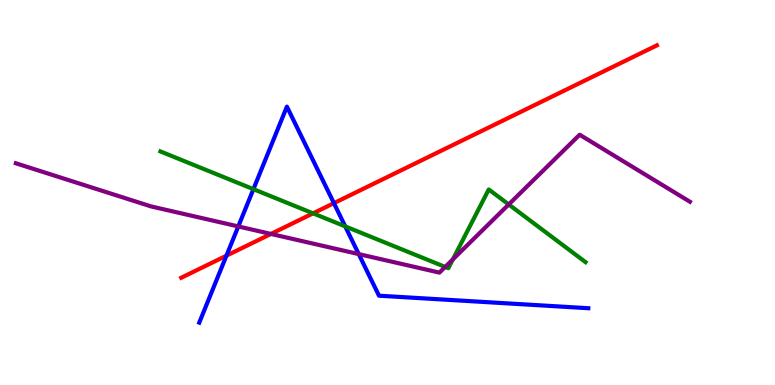[{'lines': ['blue', 'red'], 'intersections': [{'x': 2.92, 'y': 3.36}, {'x': 4.31, 'y': 4.72}]}, {'lines': ['green', 'red'], 'intersections': [{'x': 4.04, 'y': 4.46}]}, {'lines': ['purple', 'red'], 'intersections': [{'x': 3.5, 'y': 3.92}]}, {'lines': ['blue', 'green'], 'intersections': [{'x': 3.27, 'y': 5.09}, {'x': 4.45, 'y': 4.12}]}, {'lines': ['blue', 'purple'], 'intersections': [{'x': 3.07, 'y': 4.12}, {'x': 4.63, 'y': 3.4}]}, {'lines': ['green', 'purple'], 'intersections': [{'x': 5.74, 'y': 3.07}, {'x': 5.84, 'y': 3.26}, {'x': 6.56, 'y': 4.69}]}]